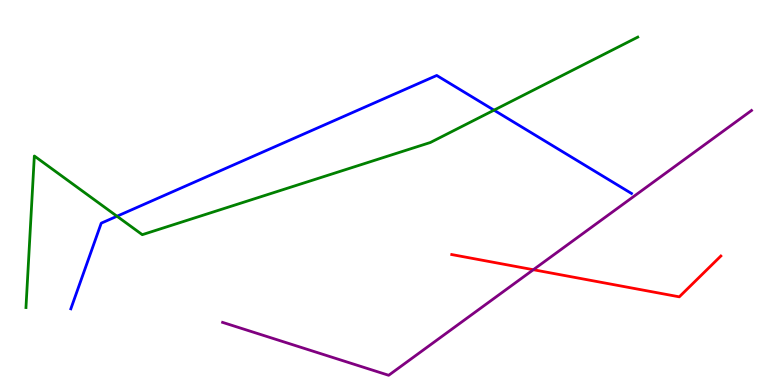[{'lines': ['blue', 'red'], 'intersections': []}, {'lines': ['green', 'red'], 'intersections': []}, {'lines': ['purple', 'red'], 'intersections': [{'x': 6.88, 'y': 2.99}]}, {'lines': ['blue', 'green'], 'intersections': [{'x': 1.51, 'y': 4.38}, {'x': 6.37, 'y': 7.14}]}, {'lines': ['blue', 'purple'], 'intersections': []}, {'lines': ['green', 'purple'], 'intersections': []}]